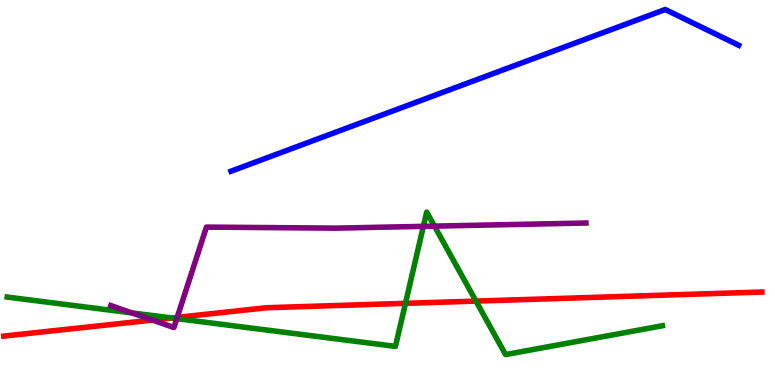[{'lines': ['blue', 'red'], 'intersections': []}, {'lines': ['green', 'red'], 'intersections': [{'x': 2.22, 'y': 1.74}, {'x': 5.23, 'y': 2.12}, {'x': 6.14, 'y': 2.18}]}, {'lines': ['purple', 'red'], 'intersections': [{'x': 1.97, 'y': 1.69}, {'x': 2.29, 'y': 1.76}]}, {'lines': ['blue', 'green'], 'intersections': []}, {'lines': ['blue', 'purple'], 'intersections': []}, {'lines': ['green', 'purple'], 'intersections': [{'x': 1.7, 'y': 1.87}, {'x': 2.28, 'y': 1.72}, {'x': 5.46, 'y': 4.12}, {'x': 5.61, 'y': 4.13}]}]